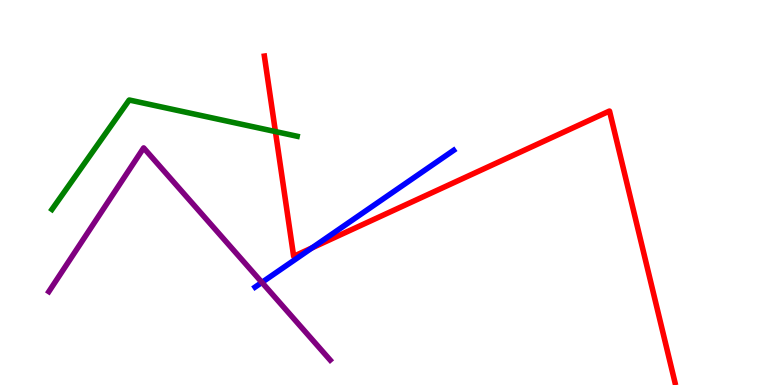[{'lines': ['blue', 'red'], 'intersections': [{'x': 4.03, 'y': 3.56}]}, {'lines': ['green', 'red'], 'intersections': [{'x': 3.55, 'y': 6.58}]}, {'lines': ['purple', 'red'], 'intersections': []}, {'lines': ['blue', 'green'], 'intersections': []}, {'lines': ['blue', 'purple'], 'intersections': [{'x': 3.38, 'y': 2.66}]}, {'lines': ['green', 'purple'], 'intersections': []}]